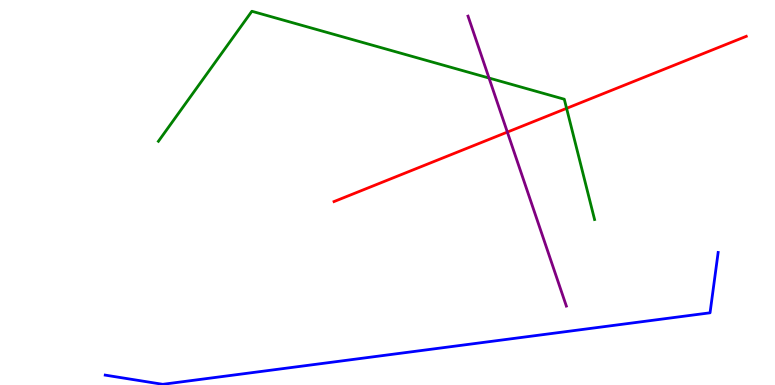[{'lines': ['blue', 'red'], 'intersections': []}, {'lines': ['green', 'red'], 'intersections': [{'x': 7.31, 'y': 7.19}]}, {'lines': ['purple', 'red'], 'intersections': [{'x': 6.55, 'y': 6.57}]}, {'lines': ['blue', 'green'], 'intersections': []}, {'lines': ['blue', 'purple'], 'intersections': []}, {'lines': ['green', 'purple'], 'intersections': [{'x': 6.31, 'y': 7.97}]}]